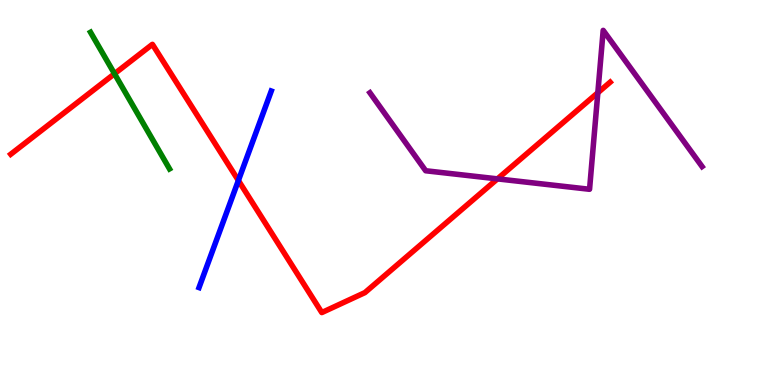[{'lines': ['blue', 'red'], 'intersections': [{'x': 3.08, 'y': 5.31}]}, {'lines': ['green', 'red'], 'intersections': [{'x': 1.48, 'y': 8.08}]}, {'lines': ['purple', 'red'], 'intersections': [{'x': 6.42, 'y': 5.35}, {'x': 7.71, 'y': 7.59}]}, {'lines': ['blue', 'green'], 'intersections': []}, {'lines': ['blue', 'purple'], 'intersections': []}, {'lines': ['green', 'purple'], 'intersections': []}]